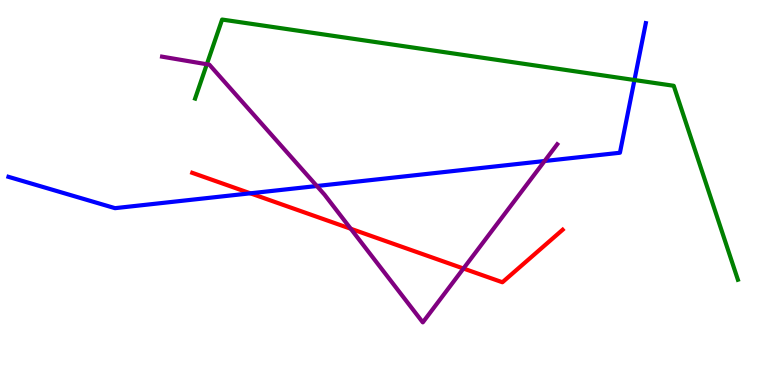[{'lines': ['blue', 'red'], 'intersections': [{'x': 3.23, 'y': 4.98}]}, {'lines': ['green', 'red'], 'intersections': []}, {'lines': ['purple', 'red'], 'intersections': [{'x': 4.53, 'y': 4.06}, {'x': 5.98, 'y': 3.03}]}, {'lines': ['blue', 'green'], 'intersections': [{'x': 8.19, 'y': 7.92}]}, {'lines': ['blue', 'purple'], 'intersections': [{'x': 4.09, 'y': 5.17}, {'x': 7.03, 'y': 5.82}]}, {'lines': ['green', 'purple'], 'intersections': [{'x': 2.67, 'y': 8.33}]}]